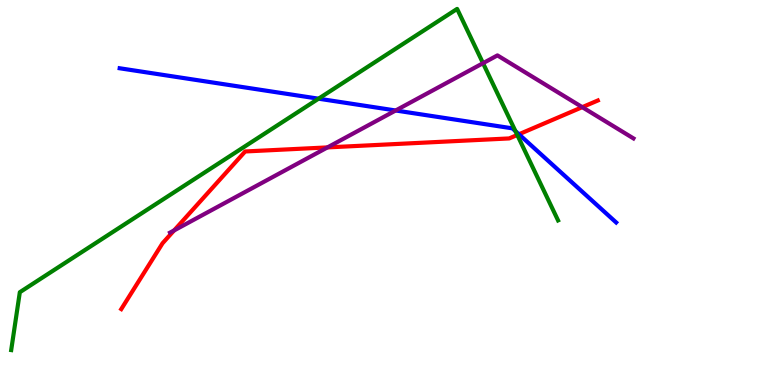[{'lines': ['blue', 'red'], 'intersections': [{'x': 6.7, 'y': 6.51}]}, {'lines': ['green', 'red'], 'intersections': [{'x': 6.67, 'y': 6.49}]}, {'lines': ['purple', 'red'], 'intersections': [{'x': 2.25, 'y': 4.01}, {'x': 4.23, 'y': 6.17}, {'x': 7.51, 'y': 7.22}]}, {'lines': ['blue', 'green'], 'intersections': [{'x': 4.11, 'y': 7.44}, {'x': 6.65, 'y': 6.59}]}, {'lines': ['blue', 'purple'], 'intersections': [{'x': 5.11, 'y': 7.13}]}, {'lines': ['green', 'purple'], 'intersections': [{'x': 6.23, 'y': 8.36}]}]